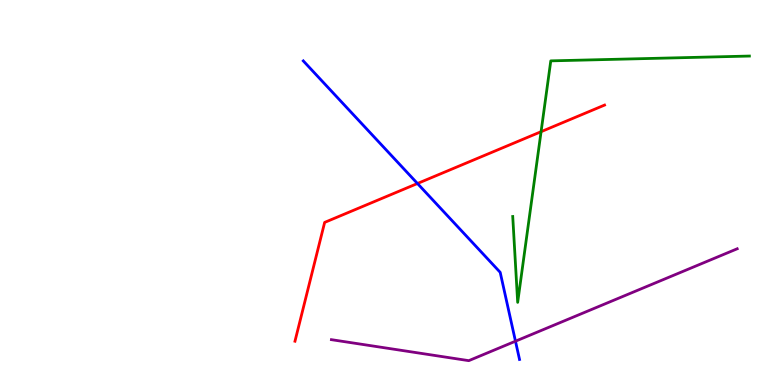[{'lines': ['blue', 'red'], 'intersections': [{'x': 5.39, 'y': 5.23}]}, {'lines': ['green', 'red'], 'intersections': [{'x': 6.98, 'y': 6.58}]}, {'lines': ['purple', 'red'], 'intersections': []}, {'lines': ['blue', 'green'], 'intersections': []}, {'lines': ['blue', 'purple'], 'intersections': [{'x': 6.65, 'y': 1.14}]}, {'lines': ['green', 'purple'], 'intersections': []}]